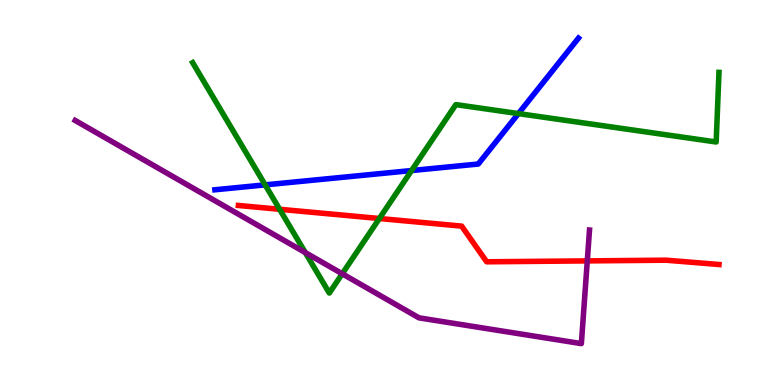[{'lines': ['blue', 'red'], 'intersections': []}, {'lines': ['green', 'red'], 'intersections': [{'x': 3.61, 'y': 4.56}, {'x': 4.89, 'y': 4.32}]}, {'lines': ['purple', 'red'], 'intersections': [{'x': 7.58, 'y': 3.22}]}, {'lines': ['blue', 'green'], 'intersections': [{'x': 3.42, 'y': 5.2}, {'x': 5.31, 'y': 5.57}, {'x': 6.69, 'y': 7.05}]}, {'lines': ['blue', 'purple'], 'intersections': []}, {'lines': ['green', 'purple'], 'intersections': [{'x': 3.94, 'y': 3.44}, {'x': 4.42, 'y': 2.89}]}]